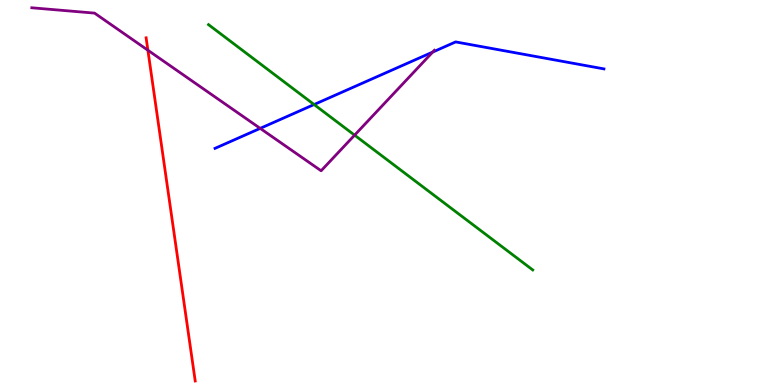[{'lines': ['blue', 'red'], 'intersections': []}, {'lines': ['green', 'red'], 'intersections': []}, {'lines': ['purple', 'red'], 'intersections': [{'x': 1.91, 'y': 8.7}]}, {'lines': ['blue', 'green'], 'intersections': [{'x': 4.05, 'y': 7.28}]}, {'lines': ['blue', 'purple'], 'intersections': [{'x': 3.36, 'y': 6.67}, {'x': 5.58, 'y': 8.65}]}, {'lines': ['green', 'purple'], 'intersections': [{'x': 4.58, 'y': 6.49}]}]